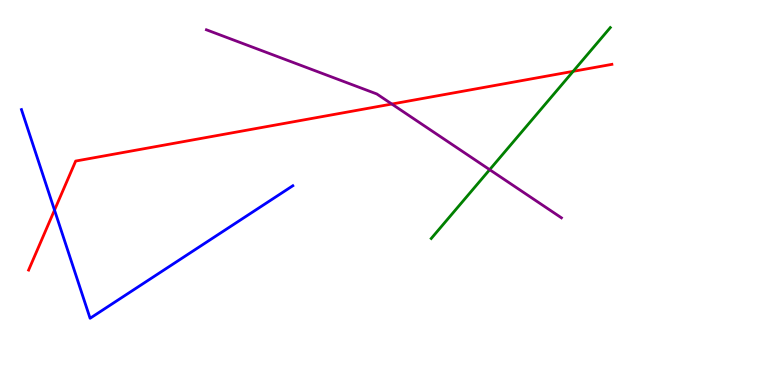[{'lines': ['blue', 'red'], 'intersections': [{'x': 0.703, 'y': 4.54}]}, {'lines': ['green', 'red'], 'intersections': [{'x': 7.4, 'y': 8.15}]}, {'lines': ['purple', 'red'], 'intersections': [{'x': 5.06, 'y': 7.3}]}, {'lines': ['blue', 'green'], 'intersections': []}, {'lines': ['blue', 'purple'], 'intersections': []}, {'lines': ['green', 'purple'], 'intersections': [{'x': 6.32, 'y': 5.59}]}]